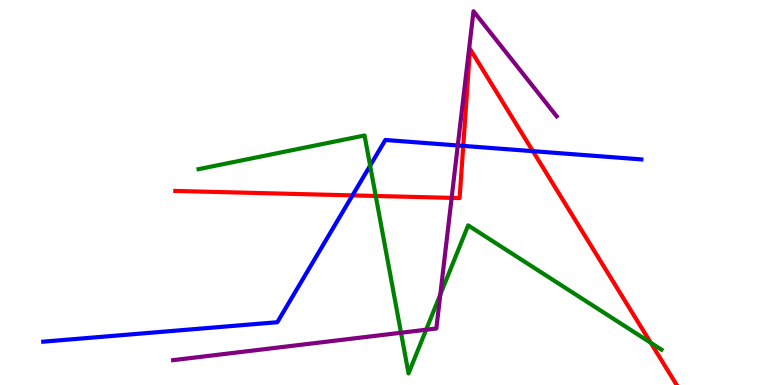[{'lines': ['blue', 'red'], 'intersections': [{'x': 4.55, 'y': 4.92}, {'x': 5.98, 'y': 6.21}, {'x': 6.88, 'y': 6.07}]}, {'lines': ['green', 'red'], 'intersections': [{'x': 4.85, 'y': 4.91}, {'x': 8.4, 'y': 1.1}]}, {'lines': ['purple', 'red'], 'intersections': [{'x': 5.83, 'y': 4.86}]}, {'lines': ['blue', 'green'], 'intersections': [{'x': 4.78, 'y': 5.7}]}, {'lines': ['blue', 'purple'], 'intersections': [{'x': 5.91, 'y': 6.22}]}, {'lines': ['green', 'purple'], 'intersections': [{'x': 5.17, 'y': 1.36}, {'x': 5.5, 'y': 1.44}, {'x': 5.68, 'y': 2.35}]}]